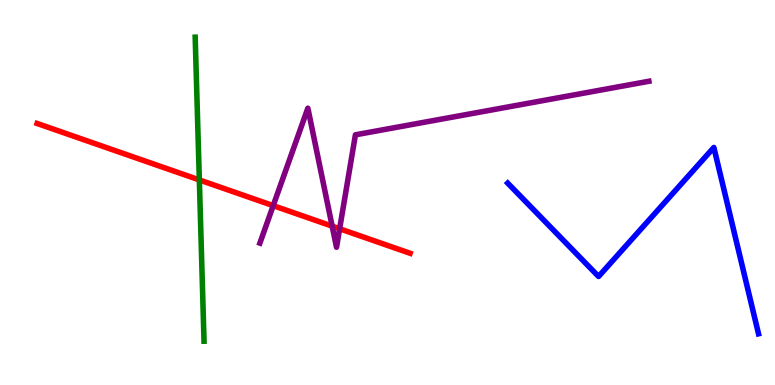[{'lines': ['blue', 'red'], 'intersections': []}, {'lines': ['green', 'red'], 'intersections': [{'x': 2.57, 'y': 5.33}]}, {'lines': ['purple', 'red'], 'intersections': [{'x': 3.53, 'y': 4.66}, {'x': 4.29, 'y': 4.13}, {'x': 4.38, 'y': 4.06}]}, {'lines': ['blue', 'green'], 'intersections': []}, {'lines': ['blue', 'purple'], 'intersections': []}, {'lines': ['green', 'purple'], 'intersections': []}]